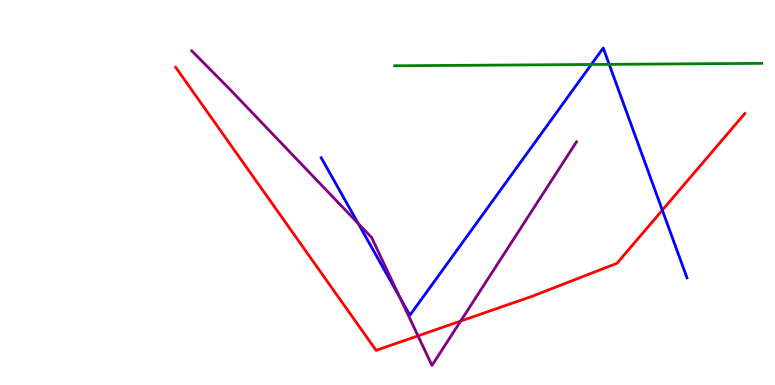[{'lines': ['blue', 'red'], 'intersections': [{'x': 8.55, 'y': 4.54}]}, {'lines': ['green', 'red'], 'intersections': []}, {'lines': ['purple', 'red'], 'intersections': [{'x': 5.39, 'y': 1.28}, {'x': 5.94, 'y': 1.66}]}, {'lines': ['blue', 'green'], 'intersections': [{'x': 7.63, 'y': 8.33}, {'x': 7.86, 'y': 8.33}]}, {'lines': ['blue', 'purple'], 'intersections': [{'x': 4.62, 'y': 4.19}, {'x': 5.16, 'y': 2.27}]}, {'lines': ['green', 'purple'], 'intersections': []}]